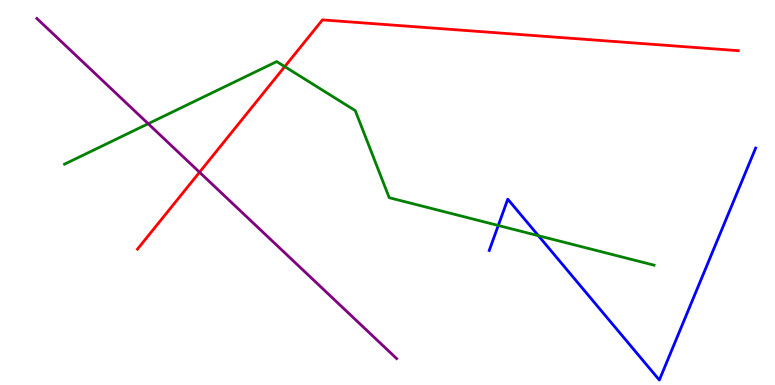[{'lines': ['blue', 'red'], 'intersections': []}, {'lines': ['green', 'red'], 'intersections': [{'x': 3.67, 'y': 8.27}]}, {'lines': ['purple', 'red'], 'intersections': [{'x': 2.57, 'y': 5.53}]}, {'lines': ['blue', 'green'], 'intersections': [{'x': 6.43, 'y': 4.14}, {'x': 6.95, 'y': 3.88}]}, {'lines': ['blue', 'purple'], 'intersections': []}, {'lines': ['green', 'purple'], 'intersections': [{'x': 1.91, 'y': 6.79}]}]